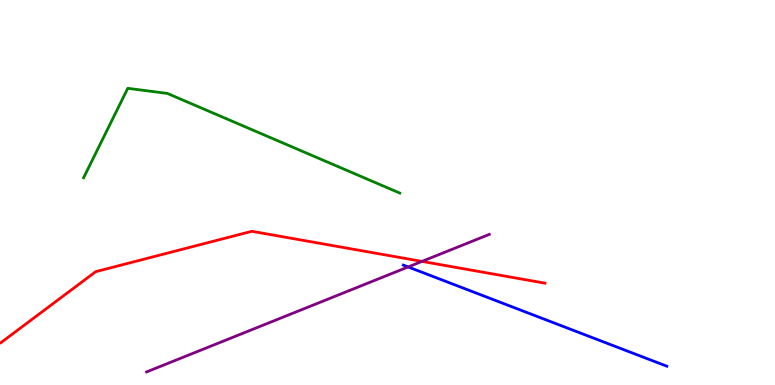[{'lines': ['blue', 'red'], 'intersections': []}, {'lines': ['green', 'red'], 'intersections': []}, {'lines': ['purple', 'red'], 'intersections': [{'x': 5.44, 'y': 3.21}]}, {'lines': ['blue', 'green'], 'intersections': []}, {'lines': ['blue', 'purple'], 'intersections': [{'x': 5.27, 'y': 3.07}]}, {'lines': ['green', 'purple'], 'intersections': []}]